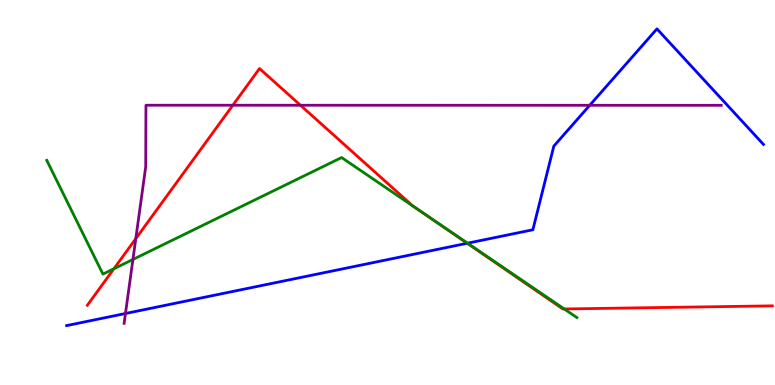[{'lines': ['blue', 'red'], 'intersections': [{'x': 6.03, 'y': 3.68}]}, {'lines': ['green', 'red'], 'intersections': [{'x': 1.47, 'y': 3.02}, {'x': 5.4, 'y': 4.55}, {'x': 7.28, 'y': 1.97}]}, {'lines': ['purple', 'red'], 'intersections': [{'x': 1.75, 'y': 3.8}, {'x': 3.0, 'y': 7.27}, {'x': 3.88, 'y': 7.27}]}, {'lines': ['blue', 'green'], 'intersections': [{'x': 6.03, 'y': 3.68}]}, {'lines': ['blue', 'purple'], 'intersections': [{'x': 1.62, 'y': 1.86}, {'x': 7.61, 'y': 7.27}]}, {'lines': ['green', 'purple'], 'intersections': [{'x': 1.72, 'y': 3.26}]}]